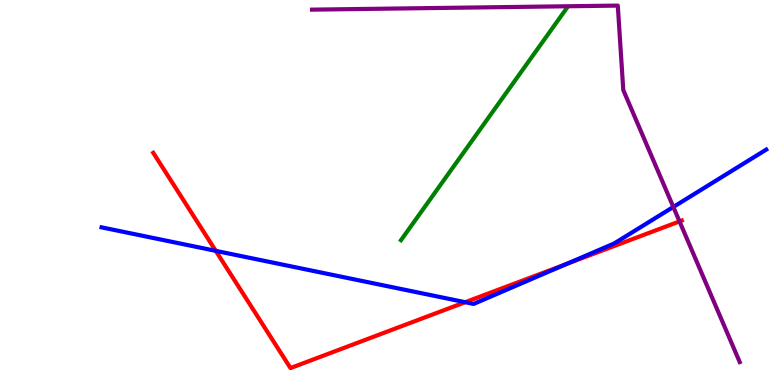[{'lines': ['blue', 'red'], 'intersections': [{'x': 2.78, 'y': 3.48}, {'x': 6.0, 'y': 2.15}, {'x': 7.3, 'y': 3.14}]}, {'lines': ['green', 'red'], 'intersections': []}, {'lines': ['purple', 'red'], 'intersections': [{'x': 8.77, 'y': 4.25}]}, {'lines': ['blue', 'green'], 'intersections': []}, {'lines': ['blue', 'purple'], 'intersections': [{'x': 8.69, 'y': 4.62}]}, {'lines': ['green', 'purple'], 'intersections': []}]